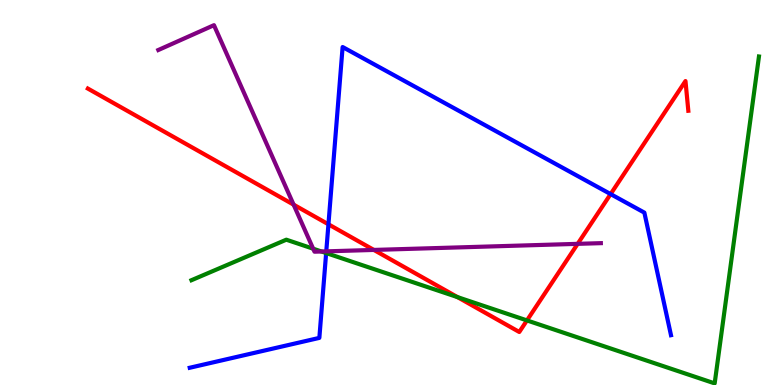[{'lines': ['blue', 'red'], 'intersections': [{'x': 4.24, 'y': 4.17}, {'x': 7.88, 'y': 4.96}]}, {'lines': ['green', 'red'], 'intersections': [{'x': 5.9, 'y': 2.28}, {'x': 6.8, 'y': 1.68}]}, {'lines': ['purple', 'red'], 'intersections': [{'x': 3.79, 'y': 4.68}, {'x': 4.82, 'y': 3.51}, {'x': 7.45, 'y': 3.67}]}, {'lines': ['blue', 'green'], 'intersections': [{'x': 4.21, 'y': 3.43}]}, {'lines': ['blue', 'purple'], 'intersections': [{'x': 4.21, 'y': 3.47}]}, {'lines': ['green', 'purple'], 'intersections': [{'x': 4.04, 'y': 3.54}, {'x': 4.15, 'y': 3.47}]}]